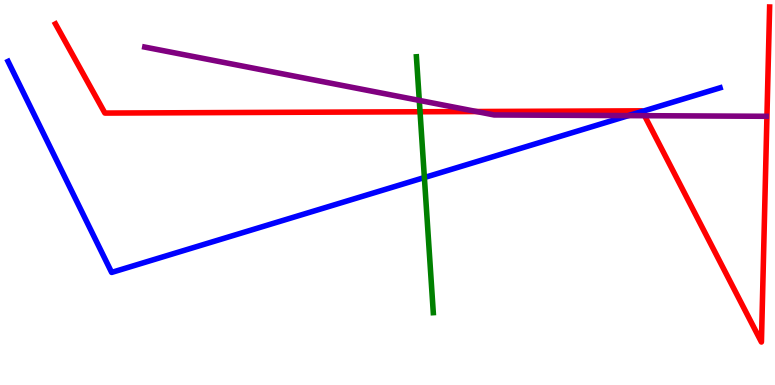[{'lines': ['blue', 'red'], 'intersections': [{'x': 8.29, 'y': 7.11}]}, {'lines': ['green', 'red'], 'intersections': [{'x': 5.42, 'y': 7.1}]}, {'lines': ['purple', 'red'], 'intersections': [{'x': 6.15, 'y': 7.1}, {'x': 8.32, 'y': 6.99}]}, {'lines': ['blue', 'green'], 'intersections': [{'x': 5.48, 'y': 5.39}]}, {'lines': ['blue', 'purple'], 'intersections': [{'x': 8.11, 'y': 7.0}]}, {'lines': ['green', 'purple'], 'intersections': [{'x': 5.41, 'y': 7.39}]}]